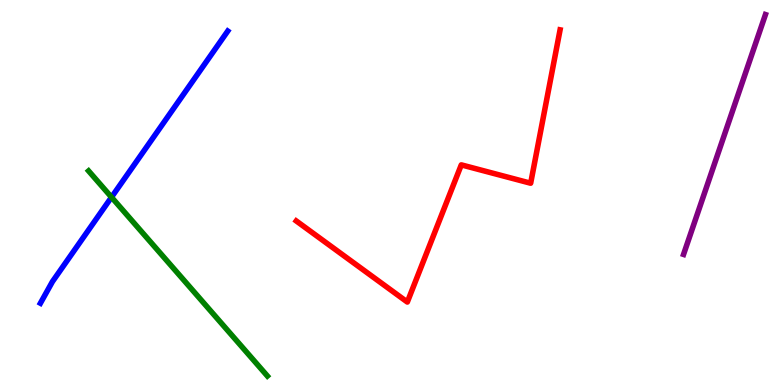[{'lines': ['blue', 'red'], 'intersections': []}, {'lines': ['green', 'red'], 'intersections': []}, {'lines': ['purple', 'red'], 'intersections': []}, {'lines': ['blue', 'green'], 'intersections': [{'x': 1.44, 'y': 4.88}]}, {'lines': ['blue', 'purple'], 'intersections': []}, {'lines': ['green', 'purple'], 'intersections': []}]